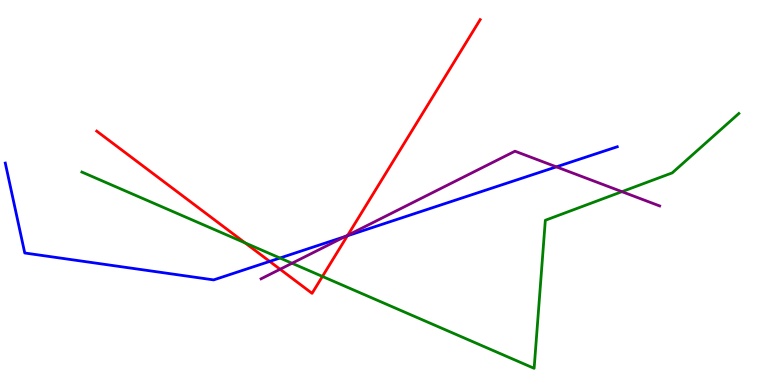[{'lines': ['blue', 'red'], 'intersections': [{'x': 3.48, 'y': 3.21}, {'x': 4.48, 'y': 3.88}]}, {'lines': ['green', 'red'], 'intersections': [{'x': 3.16, 'y': 3.69}, {'x': 4.16, 'y': 2.82}]}, {'lines': ['purple', 'red'], 'intersections': [{'x': 3.61, 'y': 3.01}, {'x': 4.49, 'y': 3.89}]}, {'lines': ['blue', 'green'], 'intersections': [{'x': 3.61, 'y': 3.3}]}, {'lines': ['blue', 'purple'], 'intersections': [{'x': 4.46, 'y': 3.86}, {'x': 7.18, 'y': 5.67}]}, {'lines': ['green', 'purple'], 'intersections': [{'x': 3.77, 'y': 3.16}, {'x': 8.02, 'y': 5.02}]}]